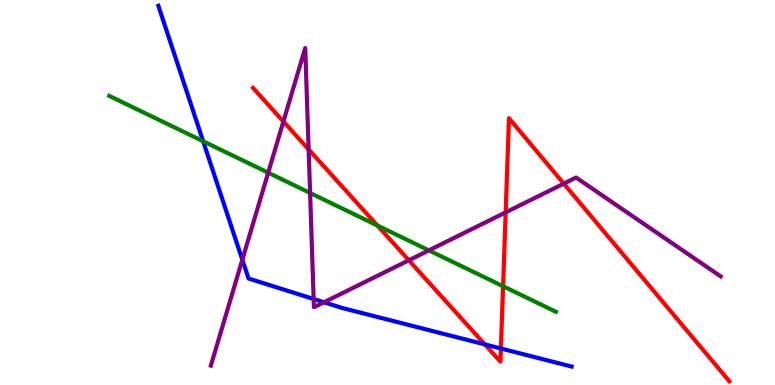[{'lines': ['blue', 'red'], 'intersections': [{'x': 6.26, 'y': 1.05}, {'x': 6.46, 'y': 0.948}]}, {'lines': ['green', 'red'], 'intersections': [{'x': 4.87, 'y': 4.14}, {'x': 6.49, 'y': 2.57}]}, {'lines': ['purple', 'red'], 'intersections': [{'x': 3.66, 'y': 6.84}, {'x': 3.98, 'y': 6.12}, {'x': 5.28, 'y': 3.24}, {'x': 6.52, 'y': 4.48}, {'x': 7.27, 'y': 5.23}]}, {'lines': ['blue', 'green'], 'intersections': [{'x': 2.62, 'y': 6.33}]}, {'lines': ['blue', 'purple'], 'intersections': [{'x': 3.13, 'y': 3.25}, {'x': 4.05, 'y': 2.23}, {'x': 4.18, 'y': 2.15}]}, {'lines': ['green', 'purple'], 'intersections': [{'x': 3.46, 'y': 5.51}, {'x': 4.0, 'y': 4.99}, {'x': 5.53, 'y': 3.5}]}]